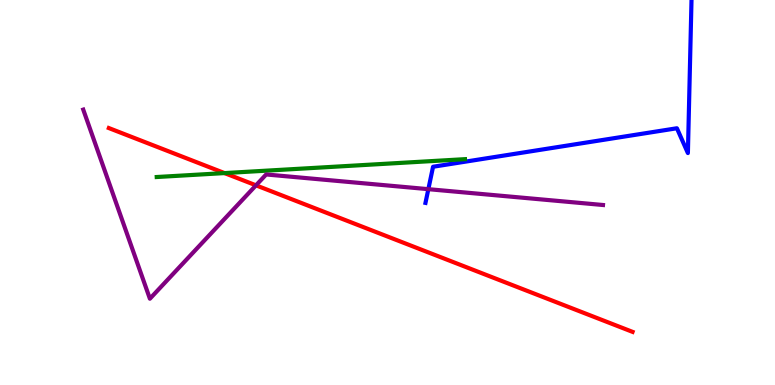[{'lines': ['blue', 'red'], 'intersections': []}, {'lines': ['green', 'red'], 'intersections': [{'x': 2.9, 'y': 5.5}]}, {'lines': ['purple', 'red'], 'intersections': [{'x': 3.3, 'y': 5.19}]}, {'lines': ['blue', 'green'], 'intersections': []}, {'lines': ['blue', 'purple'], 'intersections': [{'x': 5.53, 'y': 5.09}]}, {'lines': ['green', 'purple'], 'intersections': []}]